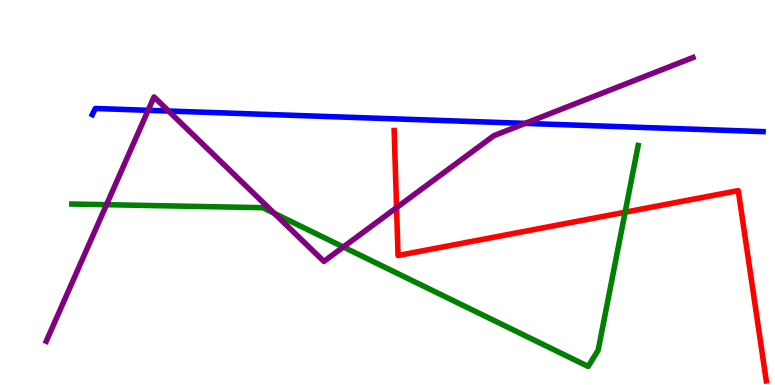[{'lines': ['blue', 'red'], 'intersections': []}, {'lines': ['green', 'red'], 'intersections': [{'x': 8.07, 'y': 4.49}]}, {'lines': ['purple', 'red'], 'intersections': [{'x': 5.12, 'y': 4.61}]}, {'lines': ['blue', 'green'], 'intersections': []}, {'lines': ['blue', 'purple'], 'intersections': [{'x': 1.91, 'y': 7.13}, {'x': 2.17, 'y': 7.12}, {'x': 6.78, 'y': 6.8}]}, {'lines': ['green', 'purple'], 'intersections': [{'x': 1.37, 'y': 4.68}, {'x': 3.54, 'y': 4.46}, {'x': 4.43, 'y': 3.58}]}]